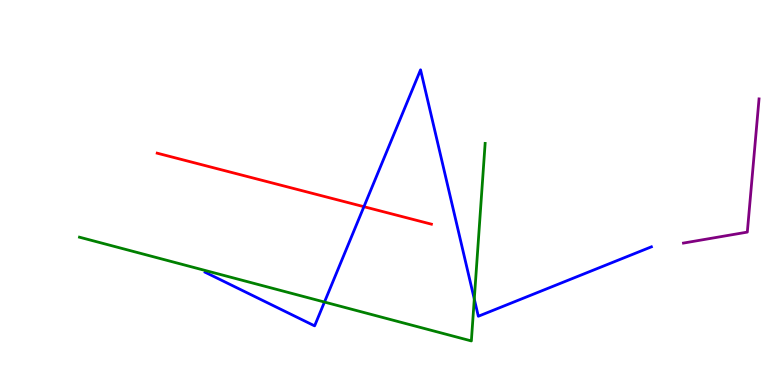[{'lines': ['blue', 'red'], 'intersections': [{'x': 4.7, 'y': 4.63}]}, {'lines': ['green', 'red'], 'intersections': []}, {'lines': ['purple', 'red'], 'intersections': []}, {'lines': ['blue', 'green'], 'intersections': [{'x': 4.19, 'y': 2.15}, {'x': 6.12, 'y': 2.23}]}, {'lines': ['blue', 'purple'], 'intersections': []}, {'lines': ['green', 'purple'], 'intersections': []}]